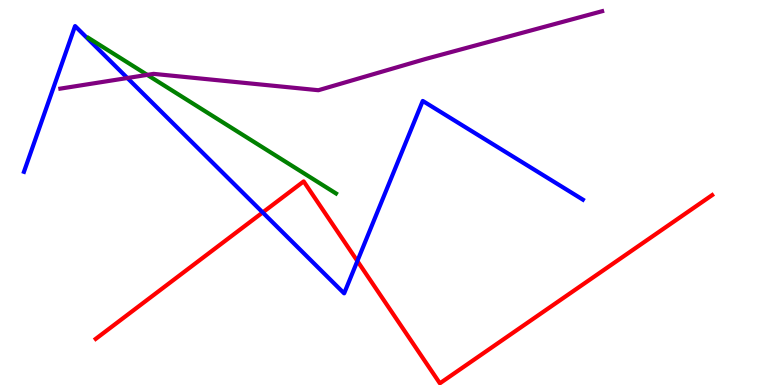[{'lines': ['blue', 'red'], 'intersections': [{'x': 3.39, 'y': 4.48}, {'x': 4.61, 'y': 3.22}]}, {'lines': ['green', 'red'], 'intersections': []}, {'lines': ['purple', 'red'], 'intersections': []}, {'lines': ['blue', 'green'], 'intersections': []}, {'lines': ['blue', 'purple'], 'intersections': [{'x': 1.64, 'y': 7.97}]}, {'lines': ['green', 'purple'], 'intersections': [{'x': 1.9, 'y': 8.06}]}]